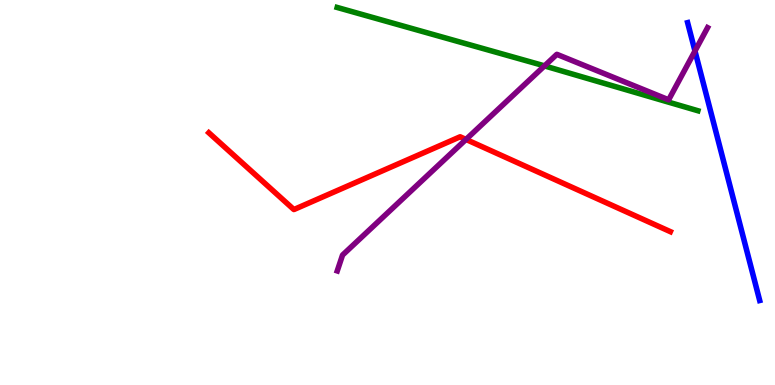[{'lines': ['blue', 'red'], 'intersections': []}, {'lines': ['green', 'red'], 'intersections': []}, {'lines': ['purple', 'red'], 'intersections': [{'x': 6.01, 'y': 6.38}]}, {'lines': ['blue', 'green'], 'intersections': []}, {'lines': ['blue', 'purple'], 'intersections': [{'x': 8.97, 'y': 8.68}]}, {'lines': ['green', 'purple'], 'intersections': [{'x': 7.03, 'y': 8.29}]}]